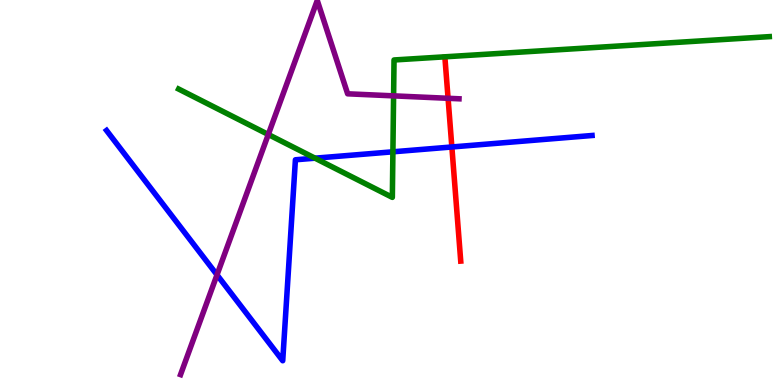[{'lines': ['blue', 'red'], 'intersections': [{'x': 5.83, 'y': 6.18}]}, {'lines': ['green', 'red'], 'intersections': []}, {'lines': ['purple', 'red'], 'intersections': [{'x': 5.78, 'y': 7.45}]}, {'lines': ['blue', 'green'], 'intersections': [{'x': 4.06, 'y': 5.89}, {'x': 5.07, 'y': 6.06}]}, {'lines': ['blue', 'purple'], 'intersections': [{'x': 2.8, 'y': 2.86}]}, {'lines': ['green', 'purple'], 'intersections': [{'x': 3.46, 'y': 6.51}, {'x': 5.08, 'y': 7.51}]}]